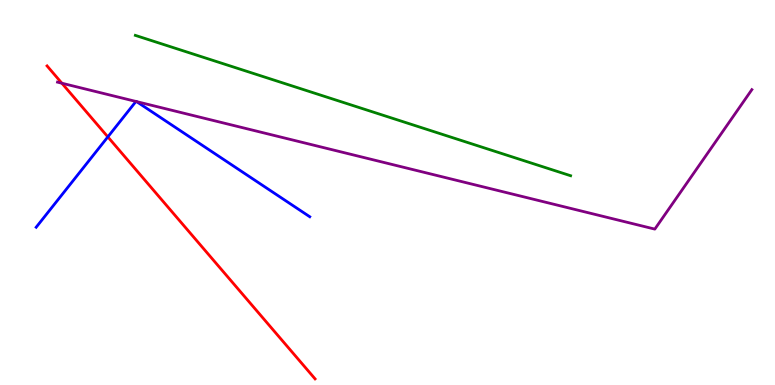[{'lines': ['blue', 'red'], 'intersections': [{'x': 1.39, 'y': 6.44}]}, {'lines': ['green', 'red'], 'intersections': []}, {'lines': ['purple', 'red'], 'intersections': [{'x': 0.798, 'y': 7.84}]}, {'lines': ['blue', 'green'], 'intersections': []}, {'lines': ['blue', 'purple'], 'intersections': [{'x': 1.75, 'y': 7.37}, {'x': 1.76, 'y': 7.36}]}, {'lines': ['green', 'purple'], 'intersections': []}]